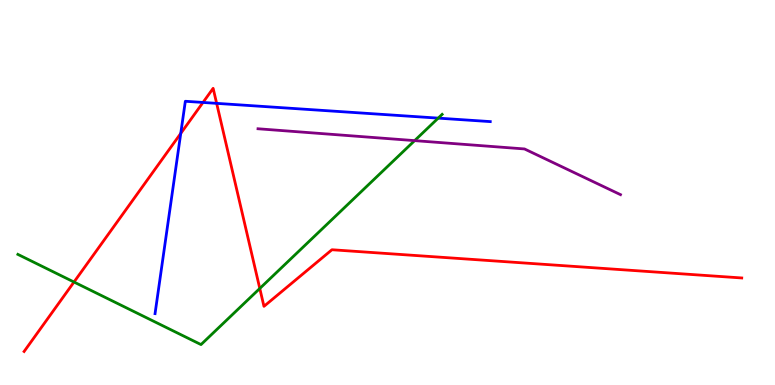[{'lines': ['blue', 'red'], 'intersections': [{'x': 2.33, 'y': 6.53}, {'x': 2.62, 'y': 7.34}, {'x': 2.8, 'y': 7.32}]}, {'lines': ['green', 'red'], 'intersections': [{'x': 0.955, 'y': 2.67}, {'x': 3.35, 'y': 2.51}]}, {'lines': ['purple', 'red'], 'intersections': []}, {'lines': ['blue', 'green'], 'intersections': [{'x': 5.65, 'y': 6.93}]}, {'lines': ['blue', 'purple'], 'intersections': []}, {'lines': ['green', 'purple'], 'intersections': [{'x': 5.35, 'y': 6.35}]}]